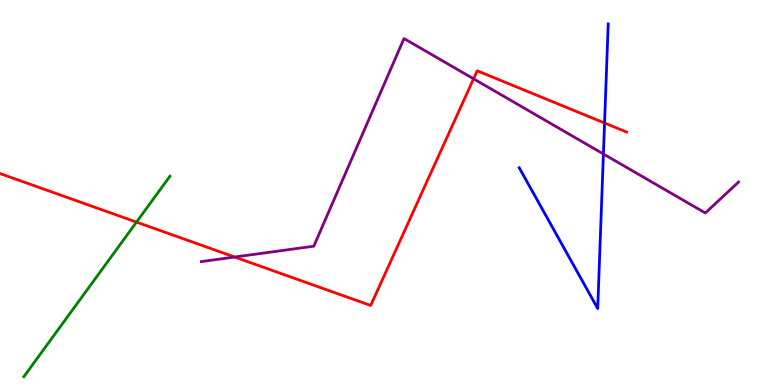[{'lines': ['blue', 'red'], 'intersections': [{'x': 7.8, 'y': 6.8}]}, {'lines': ['green', 'red'], 'intersections': [{'x': 1.76, 'y': 4.23}]}, {'lines': ['purple', 'red'], 'intersections': [{'x': 3.03, 'y': 3.32}, {'x': 6.11, 'y': 7.95}]}, {'lines': ['blue', 'green'], 'intersections': []}, {'lines': ['blue', 'purple'], 'intersections': [{'x': 7.79, 'y': 6.0}]}, {'lines': ['green', 'purple'], 'intersections': []}]